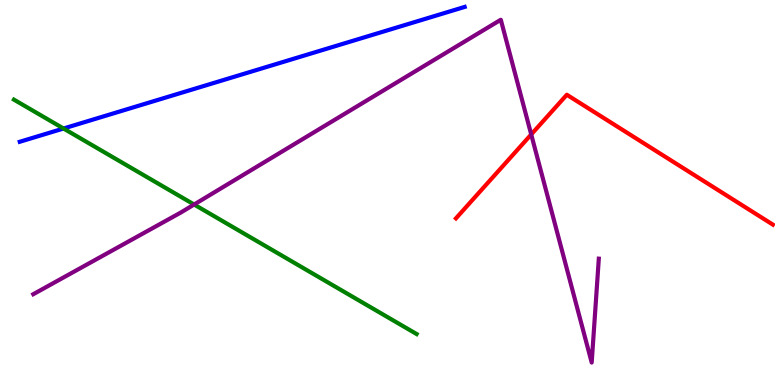[{'lines': ['blue', 'red'], 'intersections': []}, {'lines': ['green', 'red'], 'intersections': []}, {'lines': ['purple', 'red'], 'intersections': [{'x': 6.85, 'y': 6.51}]}, {'lines': ['blue', 'green'], 'intersections': [{'x': 0.82, 'y': 6.66}]}, {'lines': ['blue', 'purple'], 'intersections': []}, {'lines': ['green', 'purple'], 'intersections': [{'x': 2.5, 'y': 4.69}]}]